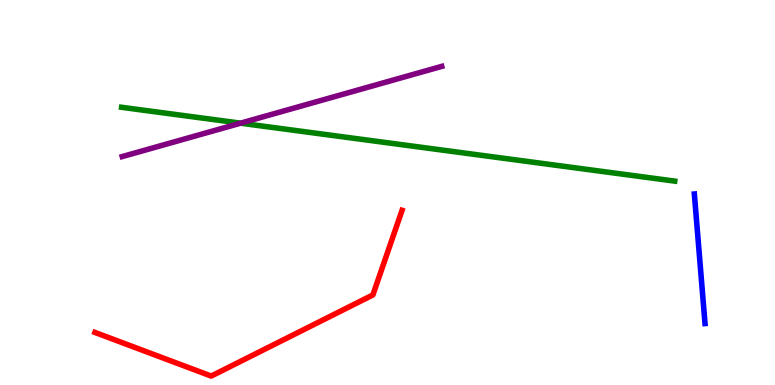[{'lines': ['blue', 'red'], 'intersections': []}, {'lines': ['green', 'red'], 'intersections': []}, {'lines': ['purple', 'red'], 'intersections': []}, {'lines': ['blue', 'green'], 'intersections': []}, {'lines': ['blue', 'purple'], 'intersections': []}, {'lines': ['green', 'purple'], 'intersections': [{'x': 3.1, 'y': 6.8}]}]